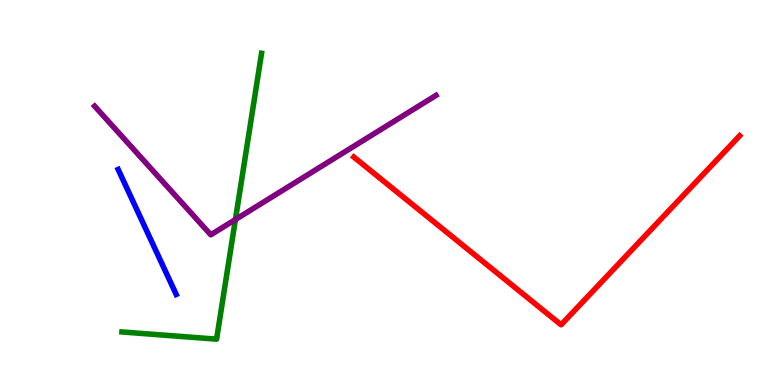[{'lines': ['blue', 'red'], 'intersections': []}, {'lines': ['green', 'red'], 'intersections': []}, {'lines': ['purple', 'red'], 'intersections': []}, {'lines': ['blue', 'green'], 'intersections': []}, {'lines': ['blue', 'purple'], 'intersections': []}, {'lines': ['green', 'purple'], 'intersections': [{'x': 3.04, 'y': 4.3}]}]